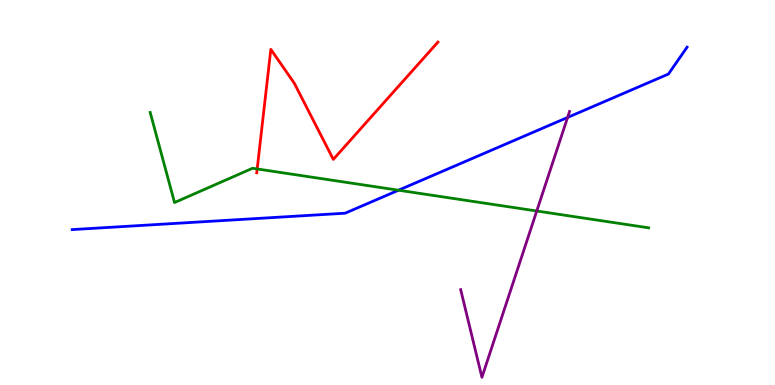[{'lines': ['blue', 'red'], 'intersections': []}, {'lines': ['green', 'red'], 'intersections': [{'x': 3.32, 'y': 5.61}]}, {'lines': ['purple', 'red'], 'intersections': []}, {'lines': ['blue', 'green'], 'intersections': [{'x': 5.14, 'y': 5.06}]}, {'lines': ['blue', 'purple'], 'intersections': [{'x': 7.32, 'y': 6.95}]}, {'lines': ['green', 'purple'], 'intersections': [{'x': 6.93, 'y': 4.52}]}]